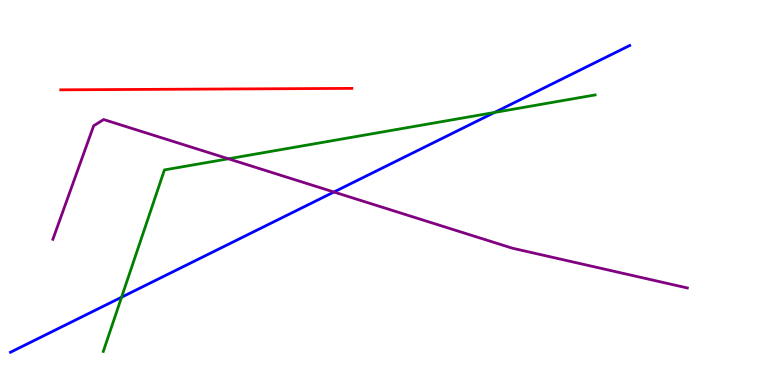[{'lines': ['blue', 'red'], 'intersections': []}, {'lines': ['green', 'red'], 'intersections': []}, {'lines': ['purple', 'red'], 'intersections': []}, {'lines': ['blue', 'green'], 'intersections': [{'x': 1.57, 'y': 2.28}, {'x': 6.38, 'y': 7.08}]}, {'lines': ['blue', 'purple'], 'intersections': [{'x': 4.31, 'y': 5.01}]}, {'lines': ['green', 'purple'], 'intersections': [{'x': 2.95, 'y': 5.88}]}]